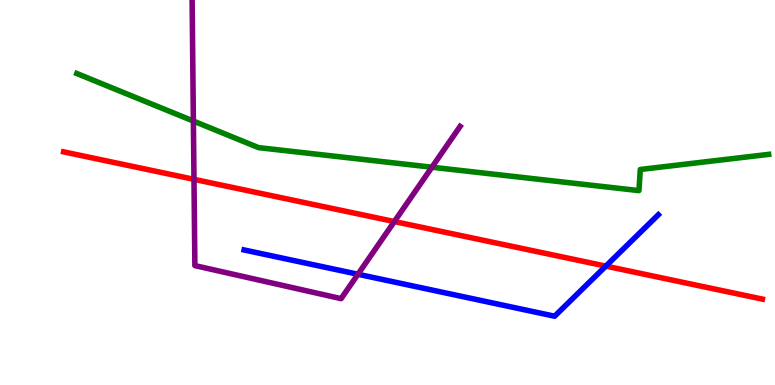[{'lines': ['blue', 'red'], 'intersections': [{'x': 7.82, 'y': 3.09}]}, {'lines': ['green', 'red'], 'intersections': []}, {'lines': ['purple', 'red'], 'intersections': [{'x': 2.5, 'y': 5.34}, {'x': 5.09, 'y': 4.25}]}, {'lines': ['blue', 'green'], 'intersections': []}, {'lines': ['blue', 'purple'], 'intersections': [{'x': 4.62, 'y': 2.88}]}, {'lines': ['green', 'purple'], 'intersections': [{'x': 2.5, 'y': 6.86}, {'x': 5.57, 'y': 5.66}]}]